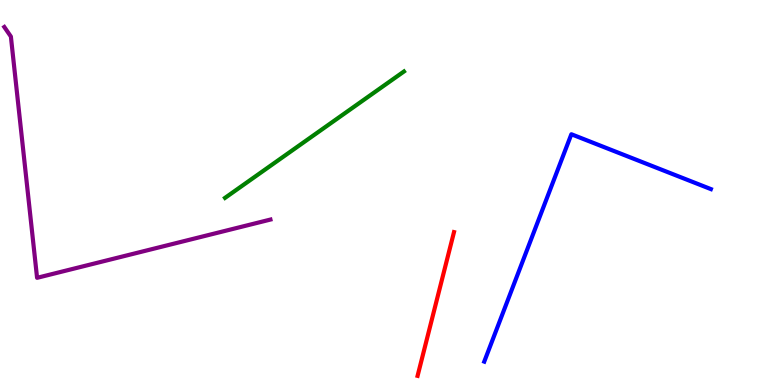[{'lines': ['blue', 'red'], 'intersections': []}, {'lines': ['green', 'red'], 'intersections': []}, {'lines': ['purple', 'red'], 'intersections': []}, {'lines': ['blue', 'green'], 'intersections': []}, {'lines': ['blue', 'purple'], 'intersections': []}, {'lines': ['green', 'purple'], 'intersections': []}]